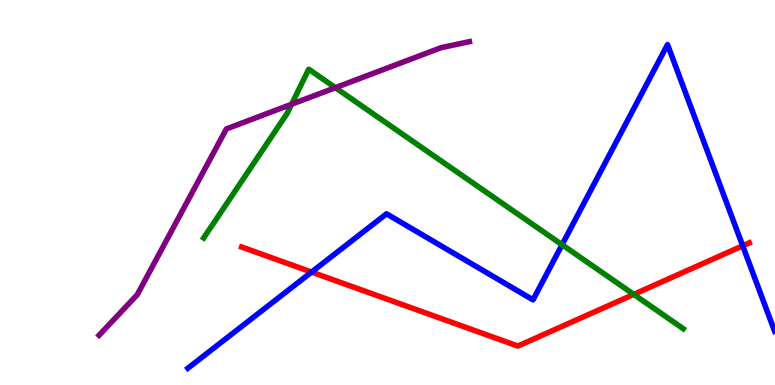[{'lines': ['blue', 'red'], 'intersections': [{'x': 4.02, 'y': 2.93}, {'x': 9.58, 'y': 3.62}]}, {'lines': ['green', 'red'], 'intersections': [{'x': 8.18, 'y': 2.35}]}, {'lines': ['purple', 'red'], 'intersections': []}, {'lines': ['blue', 'green'], 'intersections': [{'x': 7.25, 'y': 3.64}]}, {'lines': ['blue', 'purple'], 'intersections': []}, {'lines': ['green', 'purple'], 'intersections': [{'x': 3.76, 'y': 7.29}, {'x': 4.33, 'y': 7.72}]}]